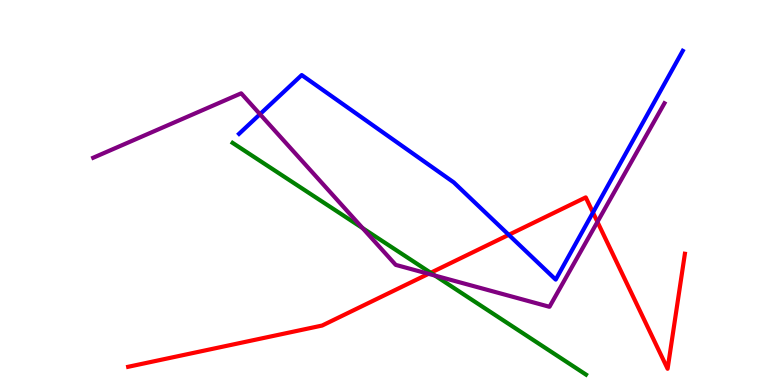[{'lines': ['blue', 'red'], 'intersections': [{'x': 6.56, 'y': 3.9}, {'x': 7.65, 'y': 4.48}]}, {'lines': ['green', 'red'], 'intersections': [{'x': 5.56, 'y': 2.92}]}, {'lines': ['purple', 'red'], 'intersections': [{'x': 5.53, 'y': 2.89}, {'x': 7.71, 'y': 4.24}]}, {'lines': ['blue', 'green'], 'intersections': []}, {'lines': ['blue', 'purple'], 'intersections': [{'x': 3.35, 'y': 7.03}]}, {'lines': ['green', 'purple'], 'intersections': [{'x': 4.68, 'y': 4.07}, {'x': 5.61, 'y': 2.84}]}]